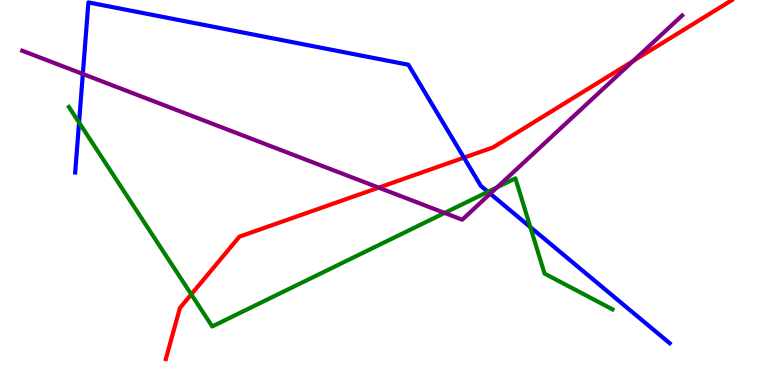[{'lines': ['blue', 'red'], 'intersections': [{'x': 5.99, 'y': 5.91}]}, {'lines': ['green', 'red'], 'intersections': [{'x': 2.47, 'y': 2.35}]}, {'lines': ['purple', 'red'], 'intersections': [{'x': 4.89, 'y': 5.13}, {'x': 8.17, 'y': 8.41}]}, {'lines': ['blue', 'green'], 'intersections': [{'x': 1.02, 'y': 6.82}, {'x': 6.3, 'y': 5.02}, {'x': 6.84, 'y': 4.1}]}, {'lines': ['blue', 'purple'], 'intersections': [{'x': 1.07, 'y': 8.08}, {'x': 6.33, 'y': 4.97}]}, {'lines': ['green', 'purple'], 'intersections': [{'x': 5.74, 'y': 4.47}, {'x': 6.41, 'y': 5.13}]}]